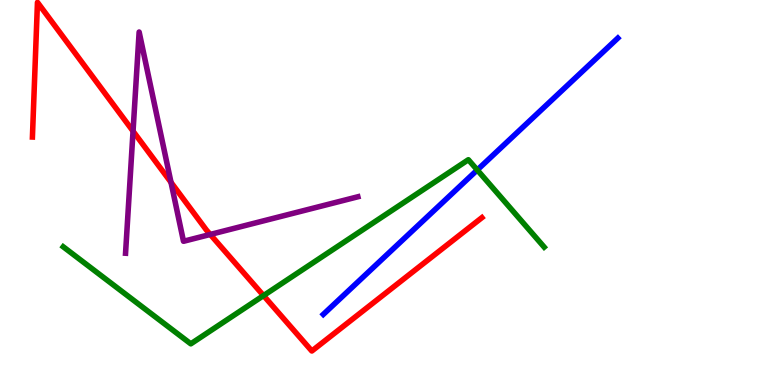[{'lines': ['blue', 'red'], 'intersections': []}, {'lines': ['green', 'red'], 'intersections': [{'x': 3.4, 'y': 2.32}]}, {'lines': ['purple', 'red'], 'intersections': [{'x': 1.72, 'y': 6.59}, {'x': 2.21, 'y': 5.26}, {'x': 2.71, 'y': 3.91}]}, {'lines': ['blue', 'green'], 'intersections': [{'x': 6.16, 'y': 5.59}]}, {'lines': ['blue', 'purple'], 'intersections': []}, {'lines': ['green', 'purple'], 'intersections': []}]